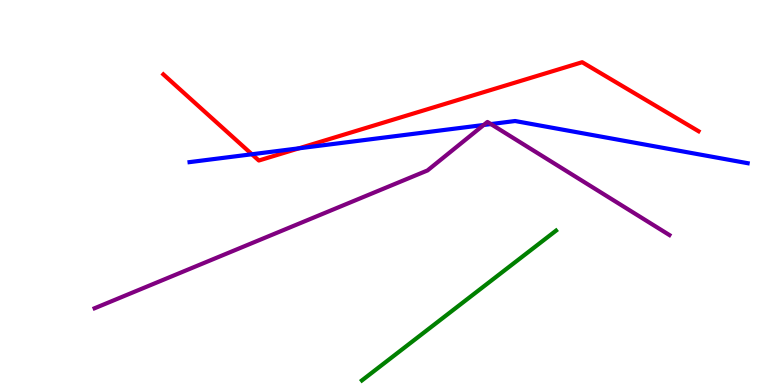[{'lines': ['blue', 'red'], 'intersections': [{'x': 3.25, 'y': 5.99}, {'x': 3.86, 'y': 6.15}]}, {'lines': ['green', 'red'], 'intersections': []}, {'lines': ['purple', 'red'], 'intersections': []}, {'lines': ['blue', 'green'], 'intersections': []}, {'lines': ['blue', 'purple'], 'intersections': [{'x': 6.24, 'y': 6.75}, {'x': 6.33, 'y': 6.78}]}, {'lines': ['green', 'purple'], 'intersections': []}]